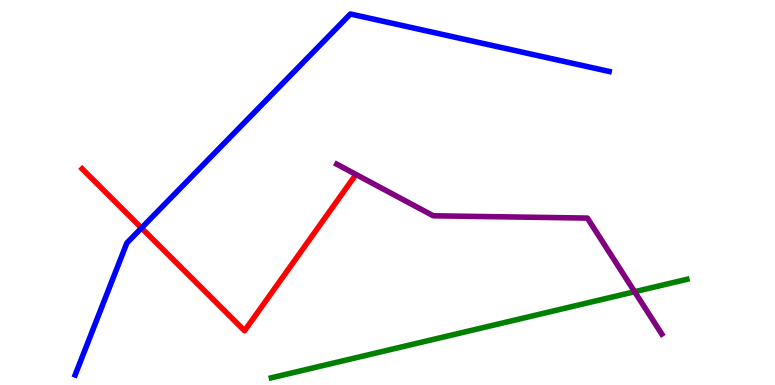[{'lines': ['blue', 'red'], 'intersections': [{'x': 1.83, 'y': 4.08}]}, {'lines': ['green', 'red'], 'intersections': []}, {'lines': ['purple', 'red'], 'intersections': []}, {'lines': ['blue', 'green'], 'intersections': []}, {'lines': ['blue', 'purple'], 'intersections': []}, {'lines': ['green', 'purple'], 'intersections': [{'x': 8.19, 'y': 2.42}]}]